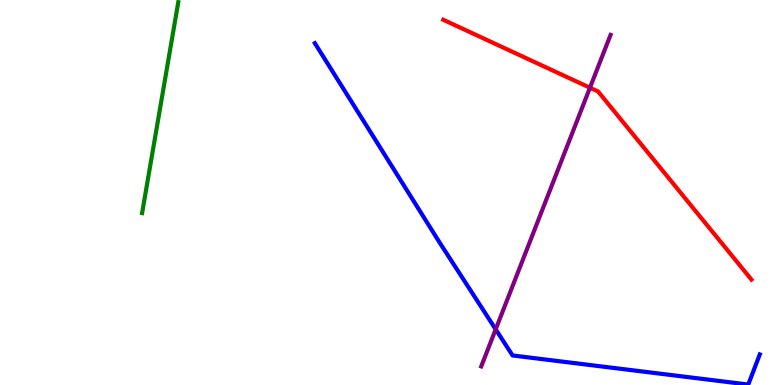[{'lines': ['blue', 'red'], 'intersections': []}, {'lines': ['green', 'red'], 'intersections': []}, {'lines': ['purple', 'red'], 'intersections': [{'x': 7.61, 'y': 7.72}]}, {'lines': ['blue', 'green'], 'intersections': []}, {'lines': ['blue', 'purple'], 'intersections': [{'x': 6.4, 'y': 1.45}]}, {'lines': ['green', 'purple'], 'intersections': []}]